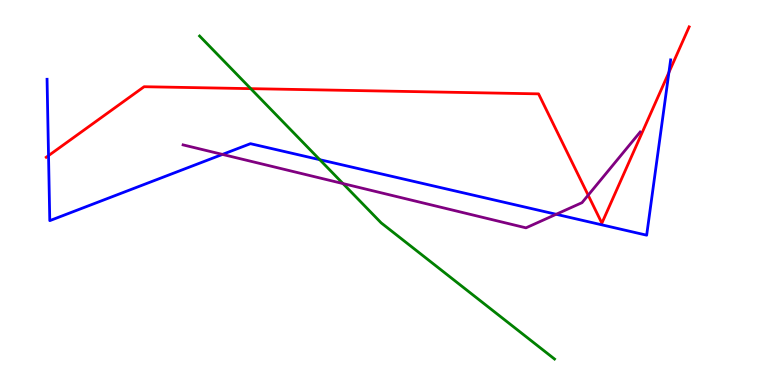[{'lines': ['blue', 'red'], 'intersections': [{'x': 0.626, 'y': 5.96}, {'x': 8.63, 'y': 8.12}]}, {'lines': ['green', 'red'], 'intersections': [{'x': 3.24, 'y': 7.7}]}, {'lines': ['purple', 'red'], 'intersections': [{'x': 7.59, 'y': 4.93}]}, {'lines': ['blue', 'green'], 'intersections': [{'x': 4.13, 'y': 5.85}]}, {'lines': ['blue', 'purple'], 'intersections': [{'x': 2.87, 'y': 5.99}, {'x': 7.18, 'y': 4.43}]}, {'lines': ['green', 'purple'], 'intersections': [{'x': 4.43, 'y': 5.23}]}]